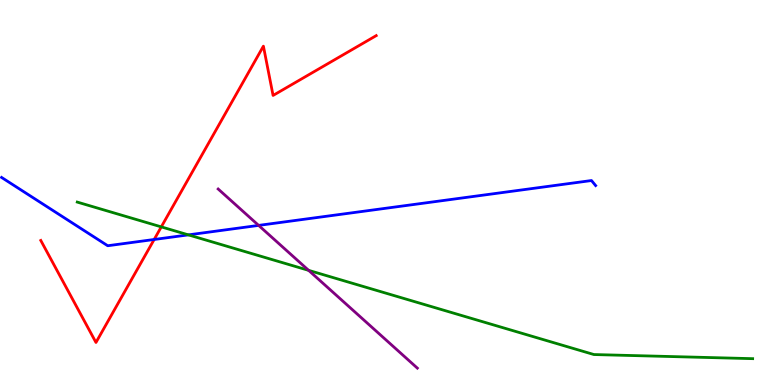[{'lines': ['blue', 'red'], 'intersections': [{'x': 1.99, 'y': 3.78}]}, {'lines': ['green', 'red'], 'intersections': [{'x': 2.08, 'y': 4.11}]}, {'lines': ['purple', 'red'], 'intersections': []}, {'lines': ['blue', 'green'], 'intersections': [{'x': 2.43, 'y': 3.9}]}, {'lines': ['blue', 'purple'], 'intersections': [{'x': 3.34, 'y': 4.15}]}, {'lines': ['green', 'purple'], 'intersections': [{'x': 3.98, 'y': 2.98}]}]